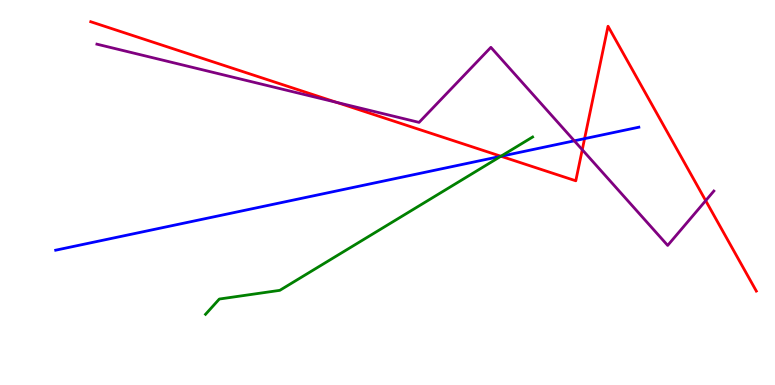[{'lines': ['blue', 'red'], 'intersections': [{'x': 6.46, 'y': 5.94}, {'x': 7.54, 'y': 6.4}]}, {'lines': ['green', 'red'], 'intersections': [{'x': 6.46, 'y': 5.94}]}, {'lines': ['purple', 'red'], 'intersections': [{'x': 4.34, 'y': 7.34}, {'x': 7.51, 'y': 6.11}, {'x': 9.11, 'y': 4.79}]}, {'lines': ['blue', 'green'], 'intersections': [{'x': 6.46, 'y': 5.94}]}, {'lines': ['blue', 'purple'], 'intersections': [{'x': 7.41, 'y': 6.34}]}, {'lines': ['green', 'purple'], 'intersections': []}]